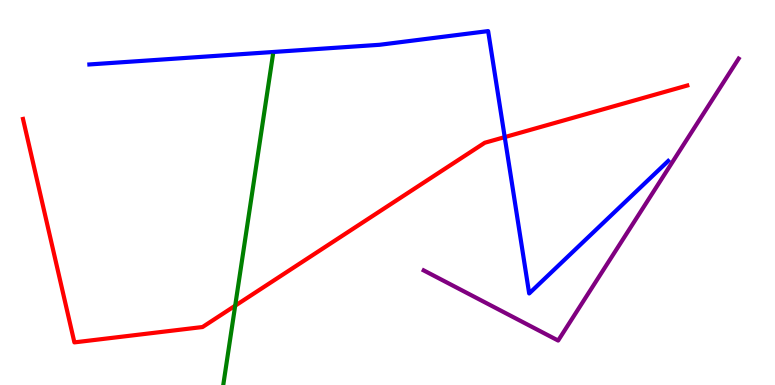[{'lines': ['blue', 'red'], 'intersections': [{'x': 6.51, 'y': 6.44}]}, {'lines': ['green', 'red'], 'intersections': [{'x': 3.03, 'y': 2.06}]}, {'lines': ['purple', 'red'], 'intersections': []}, {'lines': ['blue', 'green'], 'intersections': []}, {'lines': ['blue', 'purple'], 'intersections': []}, {'lines': ['green', 'purple'], 'intersections': []}]